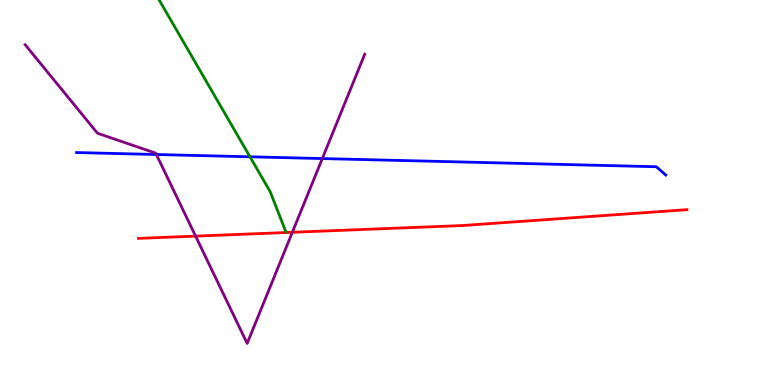[{'lines': ['blue', 'red'], 'intersections': []}, {'lines': ['green', 'red'], 'intersections': []}, {'lines': ['purple', 'red'], 'intersections': [{'x': 2.52, 'y': 3.87}, {'x': 3.77, 'y': 3.97}]}, {'lines': ['blue', 'green'], 'intersections': [{'x': 3.23, 'y': 5.93}]}, {'lines': ['blue', 'purple'], 'intersections': [{'x': 2.02, 'y': 5.99}, {'x': 4.16, 'y': 5.88}]}, {'lines': ['green', 'purple'], 'intersections': []}]